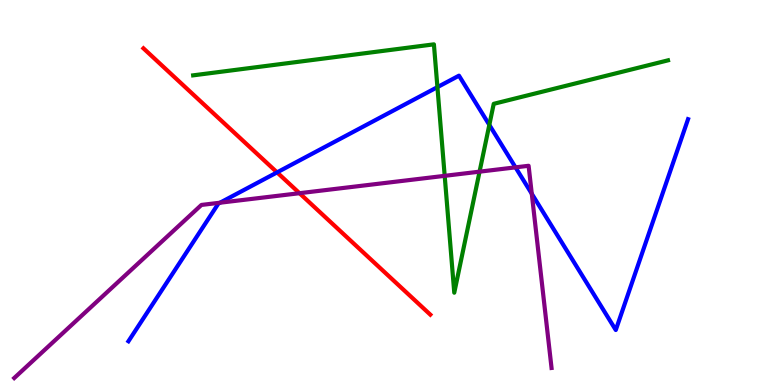[{'lines': ['blue', 'red'], 'intersections': [{'x': 3.58, 'y': 5.52}]}, {'lines': ['green', 'red'], 'intersections': []}, {'lines': ['purple', 'red'], 'intersections': [{'x': 3.86, 'y': 4.98}]}, {'lines': ['blue', 'green'], 'intersections': [{'x': 5.64, 'y': 7.74}, {'x': 6.31, 'y': 6.76}]}, {'lines': ['blue', 'purple'], 'intersections': [{'x': 2.84, 'y': 4.73}, {'x': 6.65, 'y': 5.65}, {'x': 6.86, 'y': 4.97}]}, {'lines': ['green', 'purple'], 'intersections': [{'x': 5.74, 'y': 5.43}, {'x': 6.19, 'y': 5.54}]}]